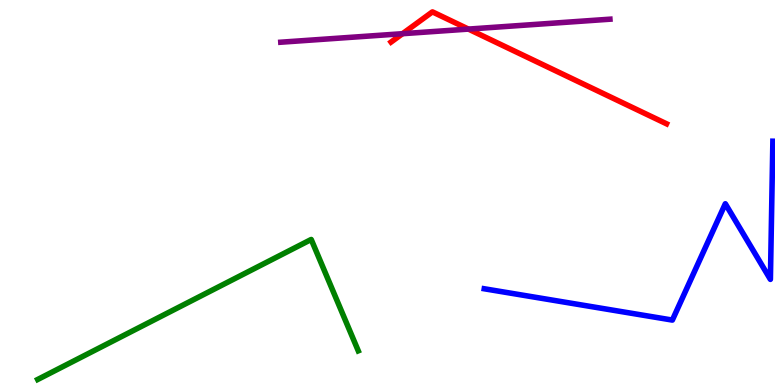[{'lines': ['blue', 'red'], 'intersections': []}, {'lines': ['green', 'red'], 'intersections': []}, {'lines': ['purple', 'red'], 'intersections': [{'x': 5.19, 'y': 9.12}, {'x': 6.04, 'y': 9.24}]}, {'lines': ['blue', 'green'], 'intersections': []}, {'lines': ['blue', 'purple'], 'intersections': []}, {'lines': ['green', 'purple'], 'intersections': []}]